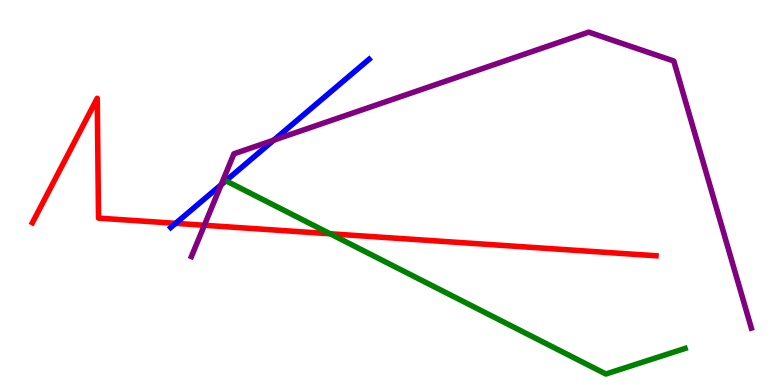[{'lines': ['blue', 'red'], 'intersections': [{'x': 2.27, 'y': 4.2}]}, {'lines': ['green', 'red'], 'intersections': [{'x': 4.26, 'y': 3.93}]}, {'lines': ['purple', 'red'], 'intersections': [{'x': 2.64, 'y': 4.15}]}, {'lines': ['blue', 'green'], 'intersections': []}, {'lines': ['blue', 'purple'], 'intersections': [{'x': 2.85, 'y': 5.2}, {'x': 3.53, 'y': 6.36}]}, {'lines': ['green', 'purple'], 'intersections': []}]